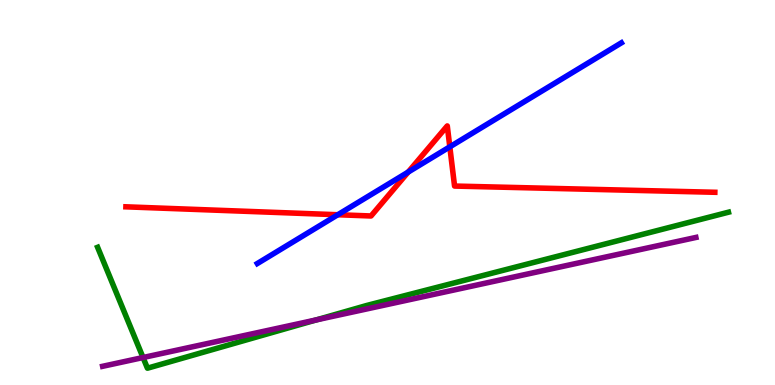[{'lines': ['blue', 'red'], 'intersections': [{'x': 4.36, 'y': 4.42}, {'x': 5.27, 'y': 5.53}, {'x': 5.8, 'y': 6.19}]}, {'lines': ['green', 'red'], 'intersections': []}, {'lines': ['purple', 'red'], 'intersections': []}, {'lines': ['blue', 'green'], 'intersections': []}, {'lines': ['blue', 'purple'], 'intersections': []}, {'lines': ['green', 'purple'], 'intersections': [{'x': 1.85, 'y': 0.714}, {'x': 4.08, 'y': 1.69}]}]